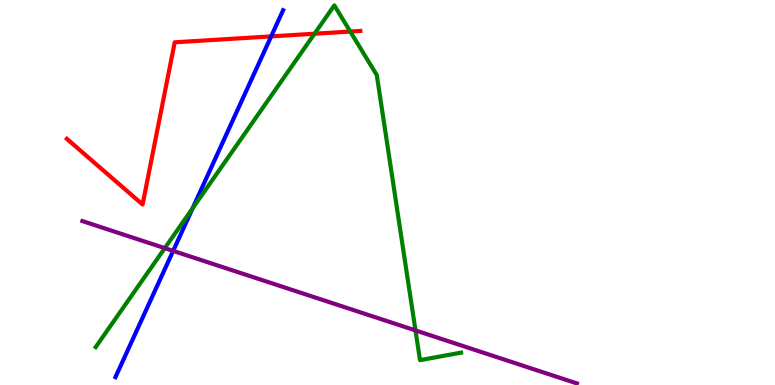[{'lines': ['blue', 'red'], 'intersections': [{'x': 3.5, 'y': 9.05}]}, {'lines': ['green', 'red'], 'intersections': [{'x': 4.06, 'y': 9.12}, {'x': 4.52, 'y': 9.18}]}, {'lines': ['purple', 'red'], 'intersections': []}, {'lines': ['blue', 'green'], 'intersections': [{'x': 2.49, 'y': 4.59}]}, {'lines': ['blue', 'purple'], 'intersections': [{'x': 2.23, 'y': 3.48}]}, {'lines': ['green', 'purple'], 'intersections': [{'x': 2.13, 'y': 3.55}, {'x': 5.36, 'y': 1.42}]}]